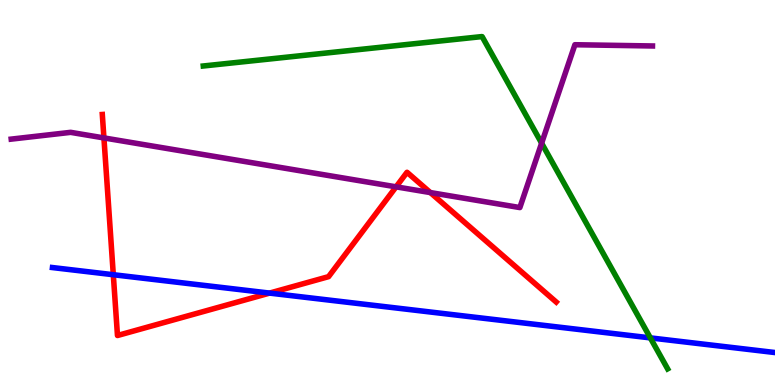[{'lines': ['blue', 'red'], 'intersections': [{'x': 1.46, 'y': 2.86}, {'x': 3.48, 'y': 2.39}]}, {'lines': ['green', 'red'], 'intersections': []}, {'lines': ['purple', 'red'], 'intersections': [{'x': 1.34, 'y': 6.42}, {'x': 5.11, 'y': 5.15}, {'x': 5.55, 'y': 5.0}]}, {'lines': ['blue', 'green'], 'intersections': [{'x': 8.39, 'y': 1.22}]}, {'lines': ['blue', 'purple'], 'intersections': []}, {'lines': ['green', 'purple'], 'intersections': [{'x': 6.99, 'y': 6.28}]}]